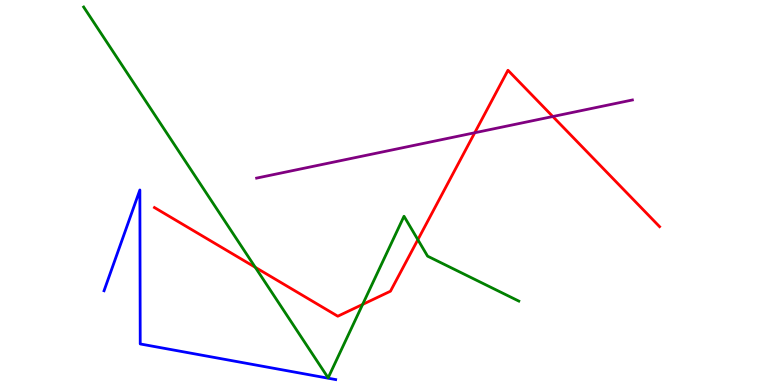[{'lines': ['blue', 'red'], 'intersections': []}, {'lines': ['green', 'red'], 'intersections': [{'x': 3.29, 'y': 3.06}, {'x': 4.68, 'y': 2.09}, {'x': 5.39, 'y': 3.77}]}, {'lines': ['purple', 'red'], 'intersections': [{'x': 6.13, 'y': 6.55}, {'x': 7.13, 'y': 6.97}]}, {'lines': ['blue', 'green'], 'intersections': []}, {'lines': ['blue', 'purple'], 'intersections': []}, {'lines': ['green', 'purple'], 'intersections': []}]